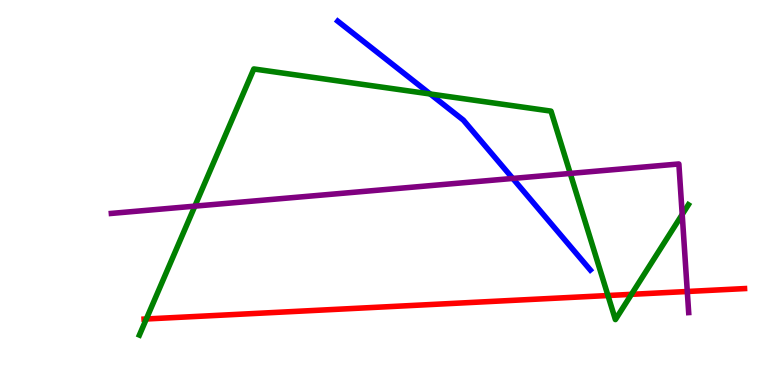[{'lines': ['blue', 'red'], 'intersections': []}, {'lines': ['green', 'red'], 'intersections': [{'x': 1.89, 'y': 1.71}, {'x': 7.84, 'y': 2.32}, {'x': 8.15, 'y': 2.35}]}, {'lines': ['purple', 'red'], 'intersections': [{'x': 8.87, 'y': 2.43}]}, {'lines': ['blue', 'green'], 'intersections': [{'x': 5.55, 'y': 7.56}]}, {'lines': ['blue', 'purple'], 'intersections': [{'x': 6.62, 'y': 5.37}]}, {'lines': ['green', 'purple'], 'intersections': [{'x': 2.51, 'y': 4.65}, {'x': 7.36, 'y': 5.5}, {'x': 8.8, 'y': 4.43}]}]